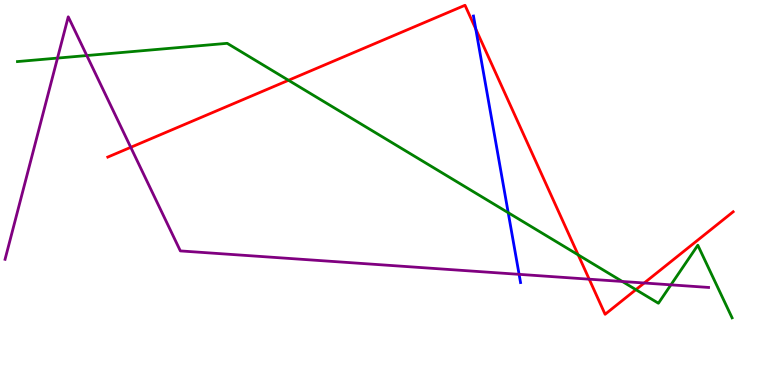[{'lines': ['blue', 'red'], 'intersections': [{'x': 6.14, 'y': 9.25}]}, {'lines': ['green', 'red'], 'intersections': [{'x': 3.72, 'y': 7.91}, {'x': 7.46, 'y': 3.38}, {'x': 8.2, 'y': 2.48}]}, {'lines': ['purple', 'red'], 'intersections': [{'x': 1.69, 'y': 6.17}, {'x': 7.6, 'y': 2.75}, {'x': 8.31, 'y': 2.65}]}, {'lines': ['blue', 'green'], 'intersections': [{'x': 6.56, 'y': 4.48}]}, {'lines': ['blue', 'purple'], 'intersections': [{'x': 6.7, 'y': 2.87}]}, {'lines': ['green', 'purple'], 'intersections': [{'x': 0.742, 'y': 8.49}, {'x': 1.12, 'y': 8.56}, {'x': 8.03, 'y': 2.69}, {'x': 8.66, 'y': 2.6}]}]